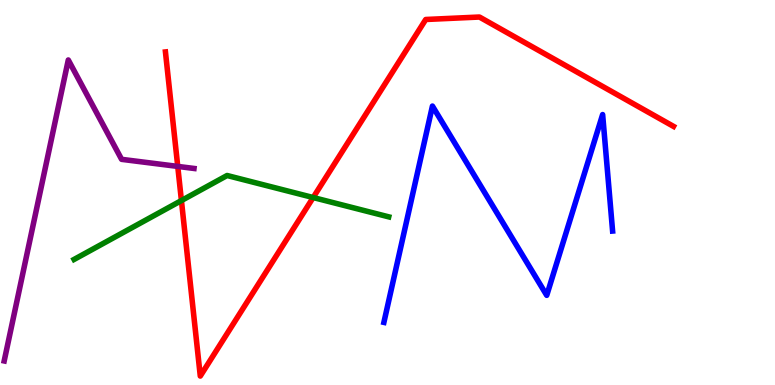[{'lines': ['blue', 'red'], 'intersections': []}, {'lines': ['green', 'red'], 'intersections': [{'x': 2.34, 'y': 4.79}, {'x': 4.04, 'y': 4.87}]}, {'lines': ['purple', 'red'], 'intersections': [{'x': 2.29, 'y': 5.68}]}, {'lines': ['blue', 'green'], 'intersections': []}, {'lines': ['blue', 'purple'], 'intersections': []}, {'lines': ['green', 'purple'], 'intersections': []}]